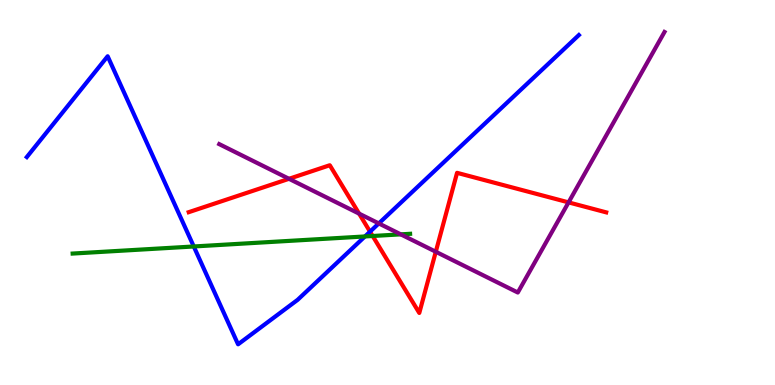[{'lines': ['blue', 'red'], 'intersections': [{'x': 4.77, 'y': 3.98}]}, {'lines': ['green', 'red'], 'intersections': [{'x': 4.81, 'y': 3.87}]}, {'lines': ['purple', 'red'], 'intersections': [{'x': 3.73, 'y': 5.36}, {'x': 4.63, 'y': 4.45}, {'x': 5.62, 'y': 3.46}, {'x': 7.34, 'y': 4.74}]}, {'lines': ['blue', 'green'], 'intersections': [{'x': 2.5, 'y': 3.6}, {'x': 4.71, 'y': 3.86}]}, {'lines': ['blue', 'purple'], 'intersections': [{'x': 4.89, 'y': 4.2}]}, {'lines': ['green', 'purple'], 'intersections': [{'x': 5.17, 'y': 3.91}]}]